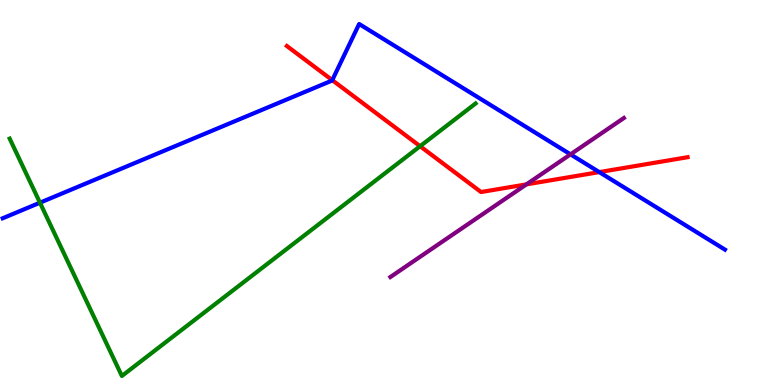[{'lines': ['blue', 'red'], 'intersections': [{'x': 4.29, 'y': 7.92}, {'x': 7.73, 'y': 5.53}]}, {'lines': ['green', 'red'], 'intersections': [{'x': 5.42, 'y': 6.2}]}, {'lines': ['purple', 'red'], 'intersections': [{'x': 6.79, 'y': 5.21}]}, {'lines': ['blue', 'green'], 'intersections': [{'x': 0.516, 'y': 4.74}]}, {'lines': ['blue', 'purple'], 'intersections': [{'x': 7.36, 'y': 5.99}]}, {'lines': ['green', 'purple'], 'intersections': []}]